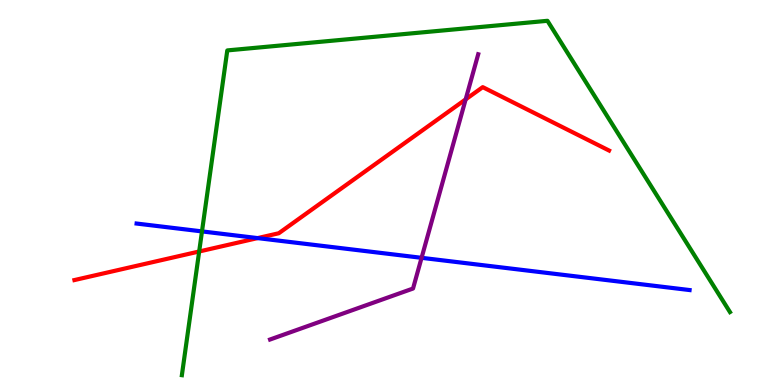[{'lines': ['blue', 'red'], 'intersections': [{'x': 3.32, 'y': 3.82}]}, {'lines': ['green', 'red'], 'intersections': [{'x': 2.57, 'y': 3.47}]}, {'lines': ['purple', 'red'], 'intersections': [{'x': 6.01, 'y': 7.42}]}, {'lines': ['blue', 'green'], 'intersections': [{'x': 2.61, 'y': 3.99}]}, {'lines': ['blue', 'purple'], 'intersections': [{'x': 5.44, 'y': 3.3}]}, {'lines': ['green', 'purple'], 'intersections': []}]